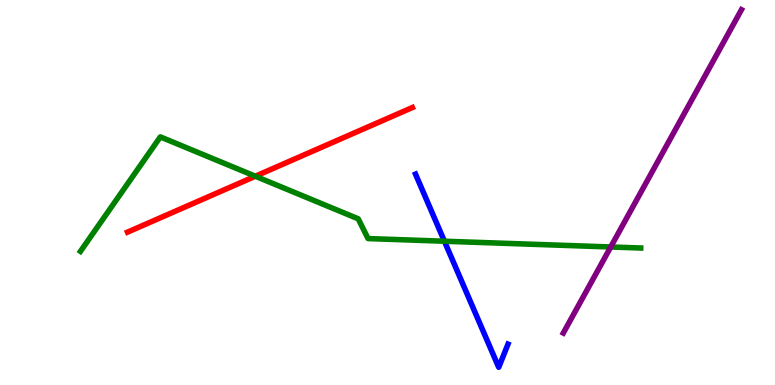[{'lines': ['blue', 'red'], 'intersections': []}, {'lines': ['green', 'red'], 'intersections': [{'x': 3.29, 'y': 5.42}]}, {'lines': ['purple', 'red'], 'intersections': []}, {'lines': ['blue', 'green'], 'intersections': [{'x': 5.73, 'y': 3.73}]}, {'lines': ['blue', 'purple'], 'intersections': []}, {'lines': ['green', 'purple'], 'intersections': [{'x': 7.88, 'y': 3.58}]}]